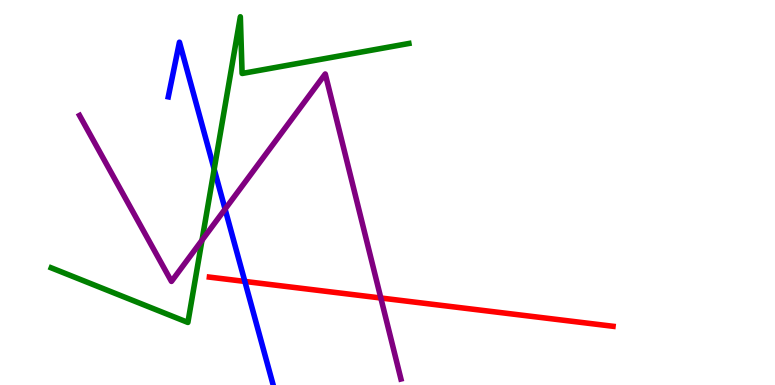[{'lines': ['blue', 'red'], 'intersections': [{'x': 3.16, 'y': 2.69}]}, {'lines': ['green', 'red'], 'intersections': []}, {'lines': ['purple', 'red'], 'intersections': [{'x': 4.91, 'y': 2.26}]}, {'lines': ['blue', 'green'], 'intersections': [{'x': 2.76, 'y': 5.6}]}, {'lines': ['blue', 'purple'], 'intersections': [{'x': 2.9, 'y': 4.57}]}, {'lines': ['green', 'purple'], 'intersections': [{'x': 2.61, 'y': 3.76}]}]